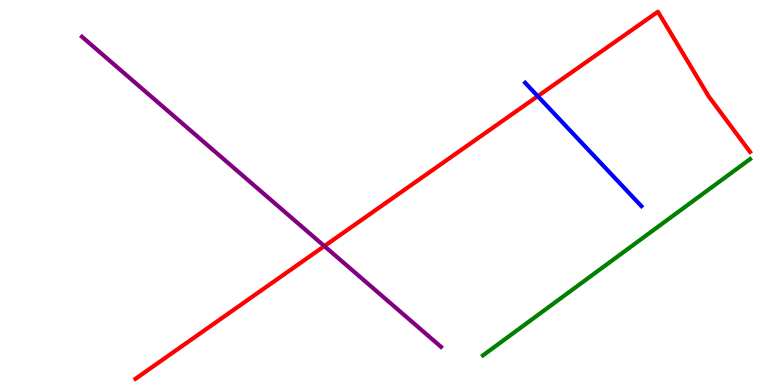[{'lines': ['blue', 'red'], 'intersections': [{'x': 6.94, 'y': 7.5}]}, {'lines': ['green', 'red'], 'intersections': []}, {'lines': ['purple', 'red'], 'intersections': [{'x': 4.19, 'y': 3.61}]}, {'lines': ['blue', 'green'], 'intersections': []}, {'lines': ['blue', 'purple'], 'intersections': []}, {'lines': ['green', 'purple'], 'intersections': []}]